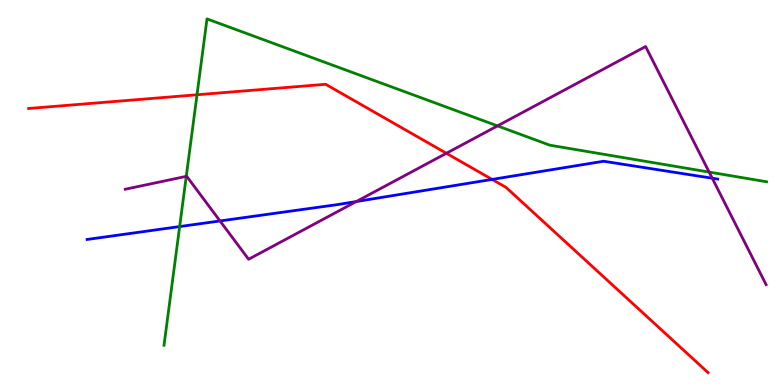[{'lines': ['blue', 'red'], 'intersections': [{'x': 6.35, 'y': 5.34}]}, {'lines': ['green', 'red'], 'intersections': [{'x': 2.54, 'y': 7.54}]}, {'lines': ['purple', 'red'], 'intersections': [{'x': 5.76, 'y': 6.02}]}, {'lines': ['blue', 'green'], 'intersections': [{'x': 2.32, 'y': 4.11}]}, {'lines': ['blue', 'purple'], 'intersections': [{'x': 2.84, 'y': 4.26}, {'x': 4.6, 'y': 4.77}, {'x': 9.19, 'y': 5.37}]}, {'lines': ['green', 'purple'], 'intersections': [{'x': 2.4, 'y': 5.42}, {'x': 6.42, 'y': 6.73}, {'x': 9.15, 'y': 5.53}]}]